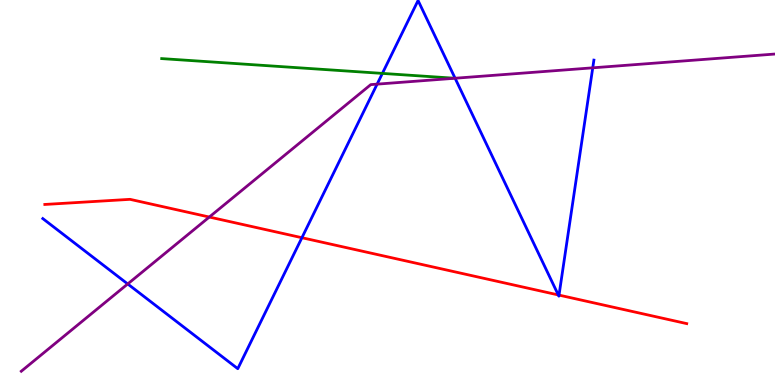[{'lines': ['blue', 'red'], 'intersections': [{'x': 3.9, 'y': 3.83}, {'x': 7.2, 'y': 2.34}, {'x': 7.21, 'y': 2.34}]}, {'lines': ['green', 'red'], 'intersections': []}, {'lines': ['purple', 'red'], 'intersections': [{'x': 2.7, 'y': 4.36}]}, {'lines': ['blue', 'green'], 'intersections': [{'x': 4.93, 'y': 8.09}]}, {'lines': ['blue', 'purple'], 'intersections': [{'x': 1.65, 'y': 2.62}, {'x': 4.87, 'y': 7.81}, {'x': 5.87, 'y': 7.97}, {'x': 7.65, 'y': 8.24}]}, {'lines': ['green', 'purple'], 'intersections': []}]